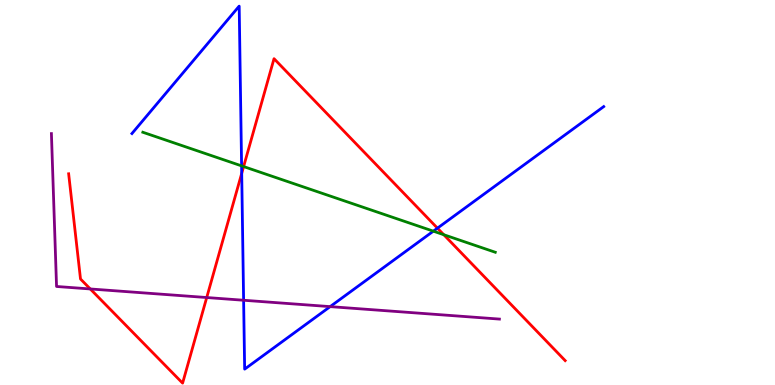[{'lines': ['blue', 'red'], 'intersections': [{'x': 3.12, 'y': 5.5}, {'x': 5.64, 'y': 4.07}]}, {'lines': ['green', 'red'], 'intersections': [{'x': 3.14, 'y': 5.67}, {'x': 5.73, 'y': 3.9}]}, {'lines': ['purple', 'red'], 'intersections': [{'x': 1.16, 'y': 2.49}, {'x': 2.67, 'y': 2.27}]}, {'lines': ['blue', 'green'], 'intersections': [{'x': 3.12, 'y': 5.69}, {'x': 5.59, 'y': 4.0}]}, {'lines': ['blue', 'purple'], 'intersections': [{'x': 3.14, 'y': 2.2}, {'x': 4.26, 'y': 2.04}]}, {'lines': ['green', 'purple'], 'intersections': []}]